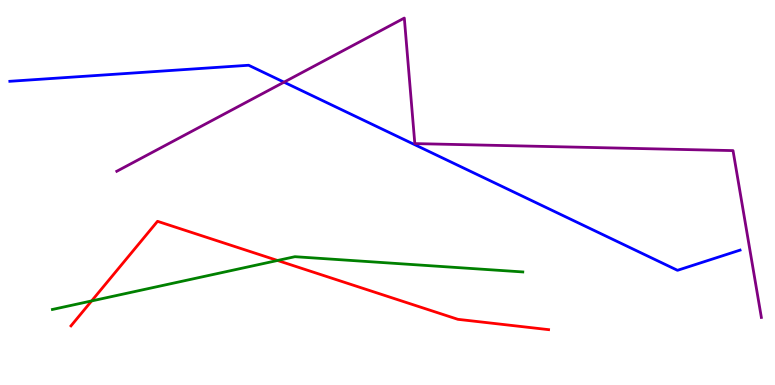[{'lines': ['blue', 'red'], 'intersections': []}, {'lines': ['green', 'red'], 'intersections': [{'x': 1.18, 'y': 2.18}, {'x': 3.58, 'y': 3.23}]}, {'lines': ['purple', 'red'], 'intersections': []}, {'lines': ['blue', 'green'], 'intersections': []}, {'lines': ['blue', 'purple'], 'intersections': [{'x': 3.66, 'y': 7.87}]}, {'lines': ['green', 'purple'], 'intersections': []}]